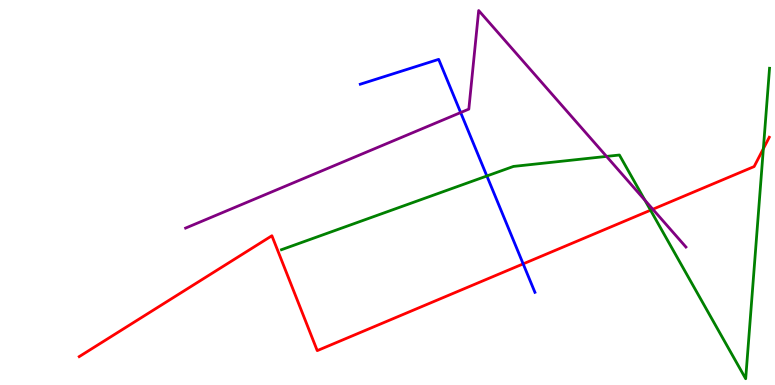[{'lines': ['blue', 'red'], 'intersections': [{'x': 6.75, 'y': 3.15}]}, {'lines': ['green', 'red'], 'intersections': [{'x': 8.39, 'y': 4.54}, {'x': 9.85, 'y': 6.14}]}, {'lines': ['purple', 'red'], 'intersections': [{'x': 8.42, 'y': 4.56}]}, {'lines': ['blue', 'green'], 'intersections': [{'x': 6.28, 'y': 5.43}]}, {'lines': ['blue', 'purple'], 'intersections': [{'x': 5.94, 'y': 7.08}]}, {'lines': ['green', 'purple'], 'intersections': [{'x': 7.83, 'y': 5.94}, {'x': 8.32, 'y': 4.8}]}]